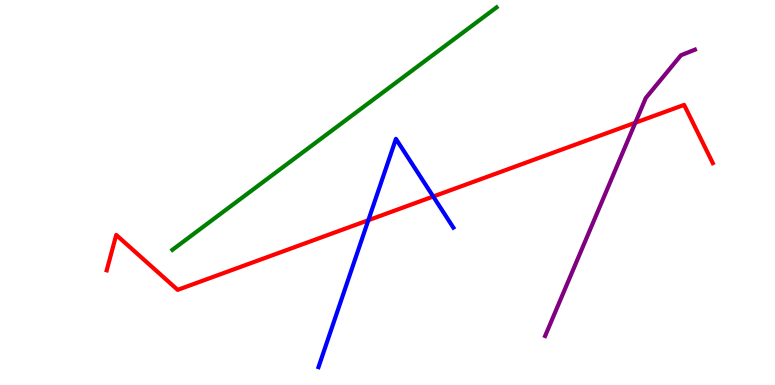[{'lines': ['blue', 'red'], 'intersections': [{'x': 4.75, 'y': 4.28}, {'x': 5.59, 'y': 4.9}]}, {'lines': ['green', 'red'], 'intersections': []}, {'lines': ['purple', 'red'], 'intersections': [{'x': 8.2, 'y': 6.81}]}, {'lines': ['blue', 'green'], 'intersections': []}, {'lines': ['blue', 'purple'], 'intersections': []}, {'lines': ['green', 'purple'], 'intersections': []}]